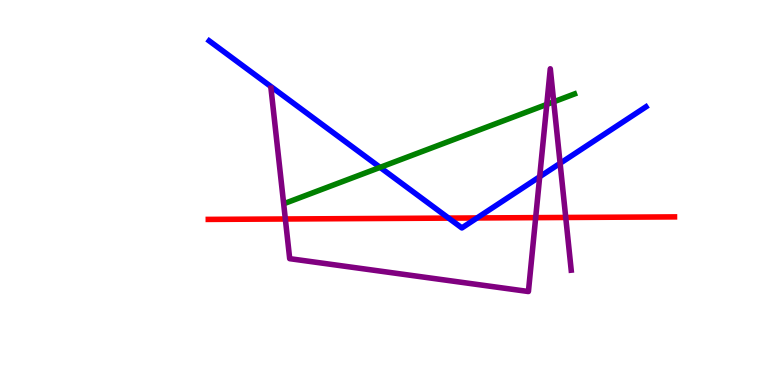[{'lines': ['blue', 'red'], 'intersections': [{'x': 5.79, 'y': 4.33}, {'x': 6.16, 'y': 4.34}]}, {'lines': ['green', 'red'], 'intersections': []}, {'lines': ['purple', 'red'], 'intersections': [{'x': 3.68, 'y': 4.31}, {'x': 6.91, 'y': 4.35}, {'x': 7.3, 'y': 4.35}]}, {'lines': ['blue', 'green'], 'intersections': [{'x': 4.9, 'y': 5.65}]}, {'lines': ['blue', 'purple'], 'intersections': [{'x': 6.96, 'y': 5.41}, {'x': 7.23, 'y': 5.76}]}, {'lines': ['green', 'purple'], 'intersections': [{'x': 7.06, 'y': 7.29}, {'x': 7.14, 'y': 7.36}]}]